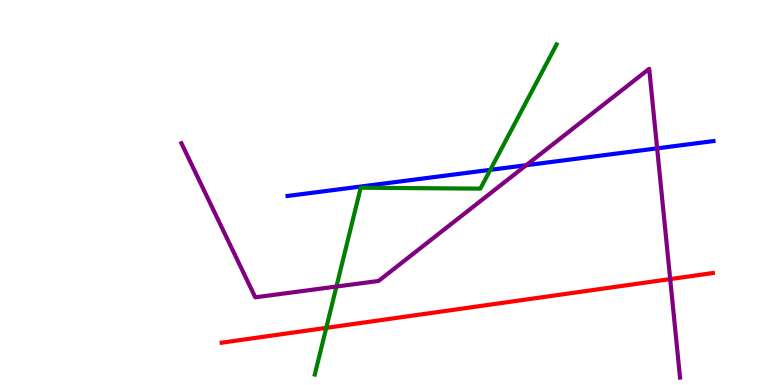[{'lines': ['blue', 'red'], 'intersections': []}, {'lines': ['green', 'red'], 'intersections': [{'x': 4.21, 'y': 1.48}]}, {'lines': ['purple', 'red'], 'intersections': [{'x': 8.65, 'y': 2.75}]}, {'lines': ['blue', 'green'], 'intersections': [{'x': 6.33, 'y': 5.59}]}, {'lines': ['blue', 'purple'], 'intersections': [{'x': 6.79, 'y': 5.71}, {'x': 8.48, 'y': 6.15}]}, {'lines': ['green', 'purple'], 'intersections': [{'x': 4.34, 'y': 2.56}]}]